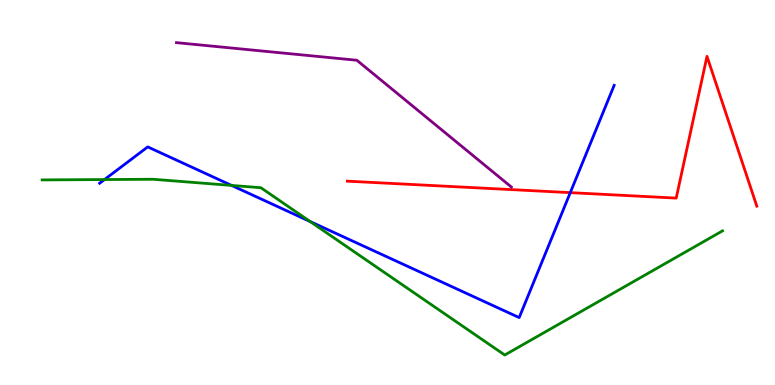[{'lines': ['blue', 'red'], 'intersections': [{'x': 7.36, 'y': 5.0}]}, {'lines': ['green', 'red'], 'intersections': []}, {'lines': ['purple', 'red'], 'intersections': []}, {'lines': ['blue', 'green'], 'intersections': [{'x': 1.35, 'y': 5.34}, {'x': 2.99, 'y': 5.18}, {'x': 4.0, 'y': 4.25}]}, {'lines': ['blue', 'purple'], 'intersections': []}, {'lines': ['green', 'purple'], 'intersections': []}]